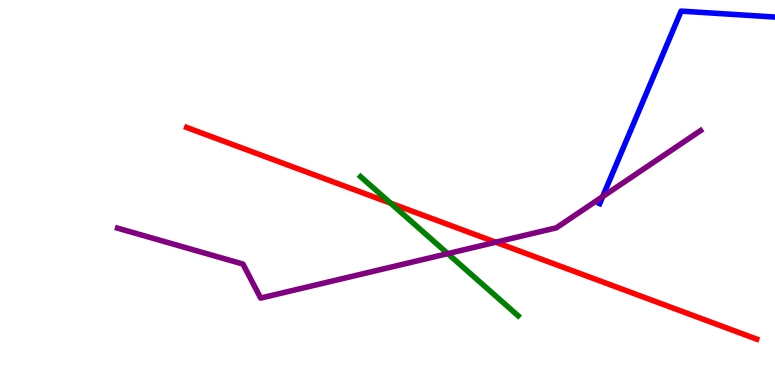[{'lines': ['blue', 'red'], 'intersections': []}, {'lines': ['green', 'red'], 'intersections': [{'x': 5.04, 'y': 4.72}]}, {'lines': ['purple', 'red'], 'intersections': [{'x': 6.4, 'y': 3.71}]}, {'lines': ['blue', 'green'], 'intersections': []}, {'lines': ['blue', 'purple'], 'intersections': [{'x': 7.78, 'y': 4.89}]}, {'lines': ['green', 'purple'], 'intersections': [{'x': 5.78, 'y': 3.41}]}]